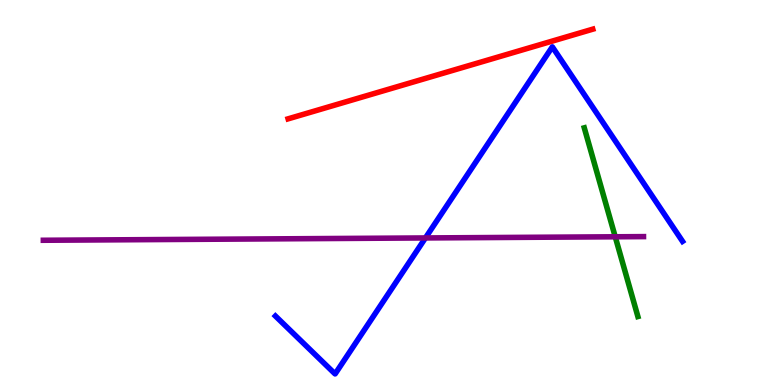[{'lines': ['blue', 'red'], 'intersections': []}, {'lines': ['green', 'red'], 'intersections': []}, {'lines': ['purple', 'red'], 'intersections': []}, {'lines': ['blue', 'green'], 'intersections': []}, {'lines': ['blue', 'purple'], 'intersections': [{'x': 5.49, 'y': 3.82}]}, {'lines': ['green', 'purple'], 'intersections': [{'x': 7.94, 'y': 3.85}]}]